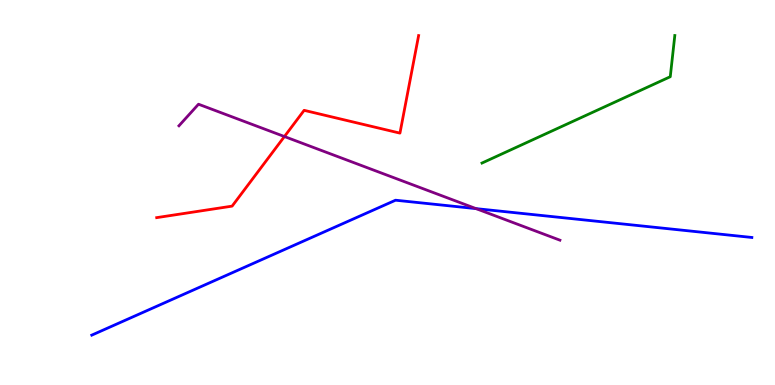[{'lines': ['blue', 'red'], 'intersections': []}, {'lines': ['green', 'red'], 'intersections': []}, {'lines': ['purple', 'red'], 'intersections': [{'x': 3.67, 'y': 6.45}]}, {'lines': ['blue', 'green'], 'intersections': []}, {'lines': ['blue', 'purple'], 'intersections': [{'x': 6.14, 'y': 4.58}]}, {'lines': ['green', 'purple'], 'intersections': []}]